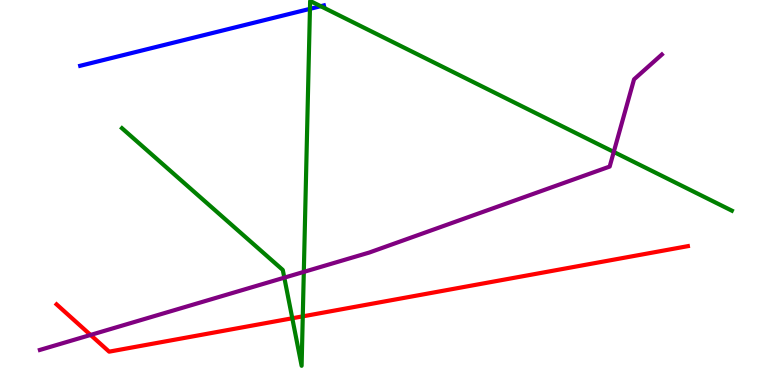[{'lines': ['blue', 'red'], 'intersections': []}, {'lines': ['green', 'red'], 'intersections': [{'x': 3.77, 'y': 1.73}, {'x': 3.91, 'y': 1.78}]}, {'lines': ['purple', 'red'], 'intersections': [{'x': 1.17, 'y': 1.3}]}, {'lines': ['blue', 'green'], 'intersections': [{'x': 4.0, 'y': 9.77}, {'x': 4.14, 'y': 9.84}]}, {'lines': ['blue', 'purple'], 'intersections': []}, {'lines': ['green', 'purple'], 'intersections': [{'x': 3.67, 'y': 2.79}, {'x': 3.92, 'y': 2.94}, {'x': 7.92, 'y': 6.05}]}]